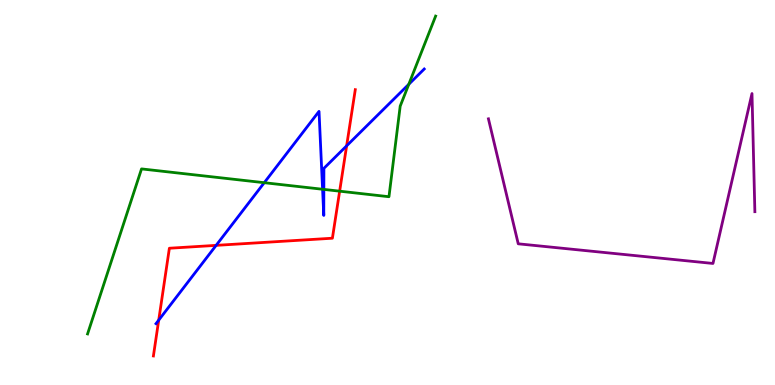[{'lines': ['blue', 'red'], 'intersections': [{'x': 2.05, 'y': 1.68}, {'x': 2.79, 'y': 3.63}, {'x': 4.47, 'y': 6.21}]}, {'lines': ['green', 'red'], 'intersections': [{'x': 4.38, 'y': 5.03}]}, {'lines': ['purple', 'red'], 'intersections': []}, {'lines': ['blue', 'green'], 'intersections': [{'x': 3.41, 'y': 5.25}, {'x': 4.16, 'y': 5.08}, {'x': 4.18, 'y': 5.08}, {'x': 5.27, 'y': 7.81}]}, {'lines': ['blue', 'purple'], 'intersections': []}, {'lines': ['green', 'purple'], 'intersections': []}]